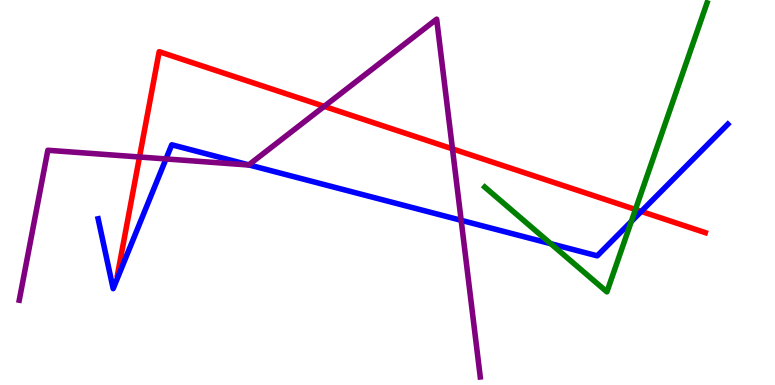[{'lines': ['blue', 'red'], 'intersections': [{'x': 8.27, 'y': 4.51}]}, {'lines': ['green', 'red'], 'intersections': [{'x': 8.2, 'y': 4.56}]}, {'lines': ['purple', 'red'], 'intersections': [{'x': 1.8, 'y': 5.92}, {'x': 4.18, 'y': 7.24}, {'x': 5.84, 'y': 6.13}]}, {'lines': ['blue', 'green'], 'intersections': [{'x': 7.11, 'y': 3.67}, {'x': 8.15, 'y': 4.25}]}, {'lines': ['blue', 'purple'], 'intersections': [{'x': 2.14, 'y': 5.87}, {'x': 3.21, 'y': 5.72}, {'x': 5.95, 'y': 4.28}]}, {'lines': ['green', 'purple'], 'intersections': []}]